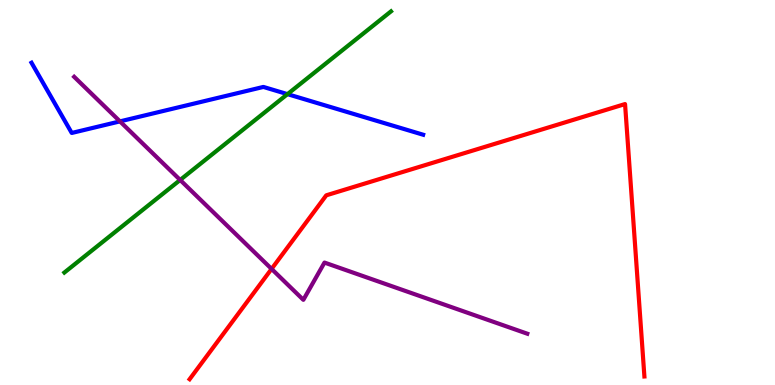[{'lines': ['blue', 'red'], 'intersections': []}, {'lines': ['green', 'red'], 'intersections': []}, {'lines': ['purple', 'red'], 'intersections': [{'x': 3.5, 'y': 3.02}]}, {'lines': ['blue', 'green'], 'intersections': [{'x': 3.71, 'y': 7.55}]}, {'lines': ['blue', 'purple'], 'intersections': [{'x': 1.55, 'y': 6.85}]}, {'lines': ['green', 'purple'], 'intersections': [{'x': 2.32, 'y': 5.33}]}]